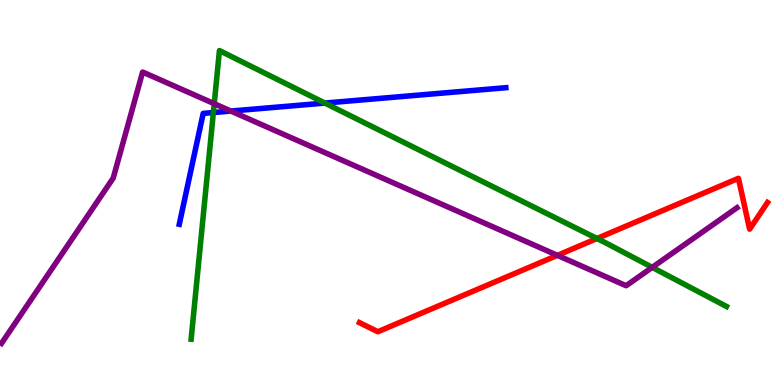[{'lines': ['blue', 'red'], 'intersections': []}, {'lines': ['green', 'red'], 'intersections': [{'x': 7.7, 'y': 3.81}]}, {'lines': ['purple', 'red'], 'intersections': [{'x': 7.19, 'y': 3.37}]}, {'lines': ['blue', 'green'], 'intersections': [{'x': 2.75, 'y': 7.08}, {'x': 4.19, 'y': 7.32}]}, {'lines': ['blue', 'purple'], 'intersections': [{'x': 2.98, 'y': 7.12}]}, {'lines': ['green', 'purple'], 'intersections': [{'x': 2.76, 'y': 7.31}, {'x': 8.42, 'y': 3.06}]}]